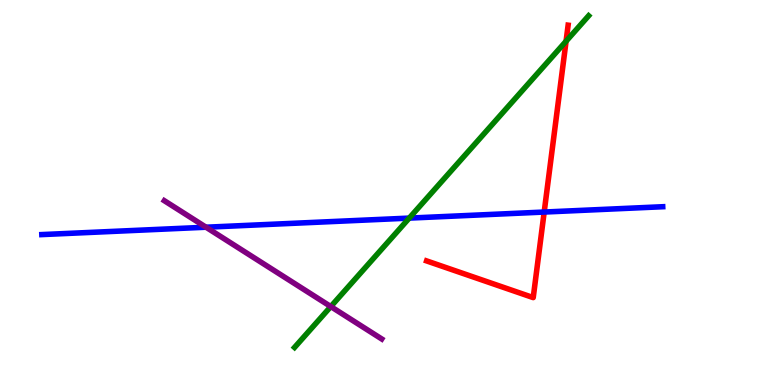[{'lines': ['blue', 'red'], 'intersections': [{'x': 7.02, 'y': 4.49}]}, {'lines': ['green', 'red'], 'intersections': [{'x': 7.3, 'y': 8.93}]}, {'lines': ['purple', 'red'], 'intersections': []}, {'lines': ['blue', 'green'], 'intersections': [{'x': 5.28, 'y': 4.33}]}, {'lines': ['blue', 'purple'], 'intersections': [{'x': 2.66, 'y': 4.1}]}, {'lines': ['green', 'purple'], 'intersections': [{'x': 4.27, 'y': 2.04}]}]